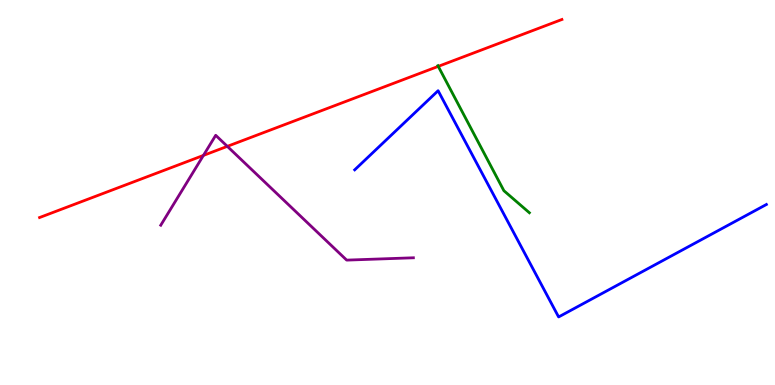[{'lines': ['blue', 'red'], 'intersections': []}, {'lines': ['green', 'red'], 'intersections': [{'x': 5.66, 'y': 8.28}]}, {'lines': ['purple', 'red'], 'intersections': [{'x': 2.62, 'y': 5.96}, {'x': 2.93, 'y': 6.2}]}, {'lines': ['blue', 'green'], 'intersections': []}, {'lines': ['blue', 'purple'], 'intersections': []}, {'lines': ['green', 'purple'], 'intersections': []}]